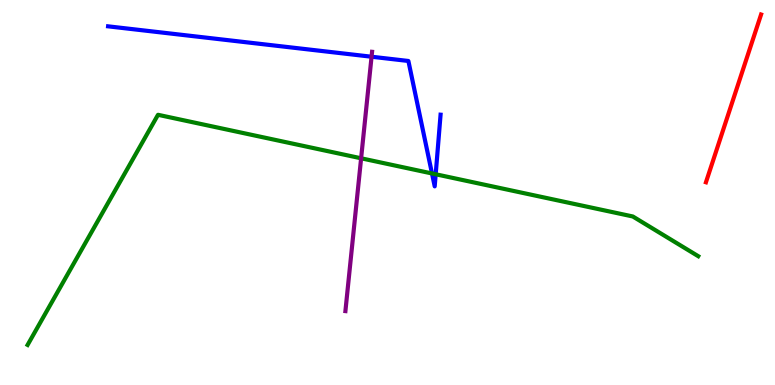[{'lines': ['blue', 'red'], 'intersections': []}, {'lines': ['green', 'red'], 'intersections': []}, {'lines': ['purple', 'red'], 'intersections': []}, {'lines': ['blue', 'green'], 'intersections': [{'x': 5.57, 'y': 5.49}, {'x': 5.62, 'y': 5.47}]}, {'lines': ['blue', 'purple'], 'intersections': [{'x': 4.79, 'y': 8.53}]}, {'lines': ['green', 'purple'], 'intersections': [{'x': 4.66, 'y': 5.89}]}]